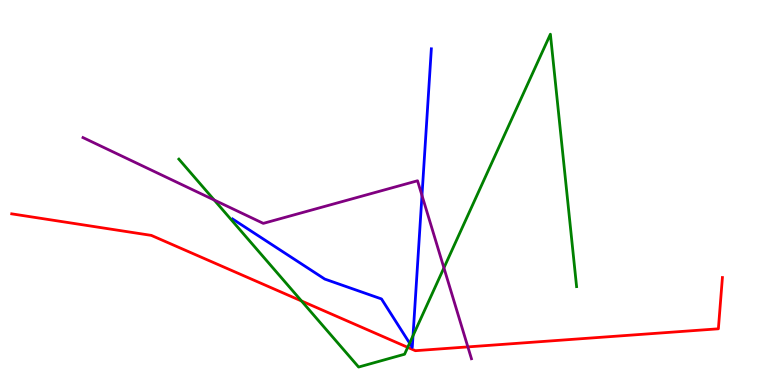[{'lines': ['blue', 'red'], 'intersections': []}, {'lines': ['green', 'red'], 'intersections': [{'x': 3.89, 'y': 2.18}, {'x': 5.26, 'y': 0.978}]}, {'lines': ['purple', 'red'], 'intersections': [{'x': 6.04, 'y': 0.99}]}, {'lines': ['blue', 'green'], 'intersections': [{'x': 5.29, 'y': 1.09}, {'x': 5.33, 'y': 1.28}]}, {'lines': ['blue', 'purple'], 'intersections': [{'x': 5.44, 'y': 4.92}]}, {'lines': ['green', 'purple'], 'intersections': [{'x': 2.76, 'y': 4.8}, {'x': 5.73, 'y': 3.04}]}]